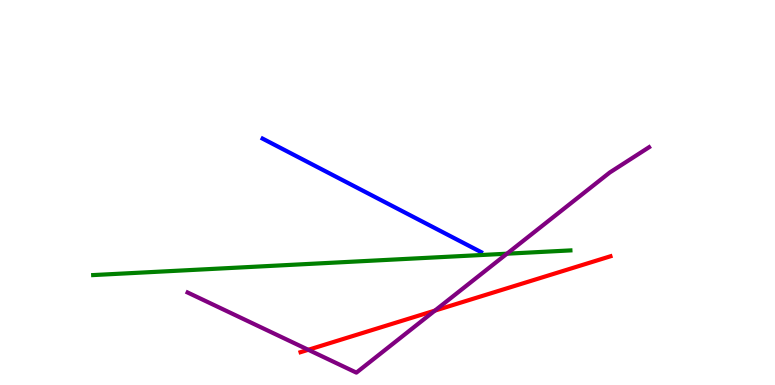[{'lines': ['blue', 'red'], 'intersections': []}, {'lines': ['green', 'red'], 'intersections': []}, {'lines': ['purple', 'red'], 'intersections': [{'x': 3.98, 'y': 0.915}, {'x': 5.61, 'y': 1.93}]}, {'lines': ['blue', 'green'], 'intersections': []}, {'lines': ['blue', 'purple'], 'intersections': []}, {'lines': ['green', 'purple'], 'intersections': [{'x': 6.54, 'y': 3.41}]}]